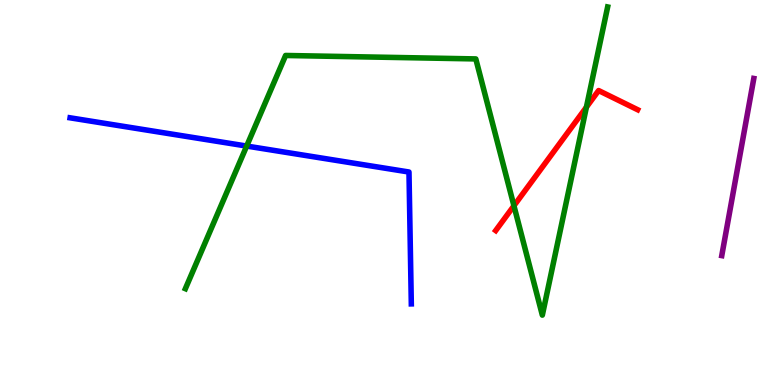[{'lines': ['blue', 'red'], 'intersections': []}, {'lines': ['green', 'red'], 'intersections': [{'x': 6.63, 'y': 4.66}, {'x': 7.57, 'y': 7.22}]}, {'lines': ['purple', 'red'], 'intersections': []}, {'lines': ['blue', 'green'], 'intersections': [{'x': 3.18, 'y': 6.21}]}, {'lines': ['blue', 'purple'], 'intersections': []}, {'lines': ['green', 'purple'], 'intersections': []}]